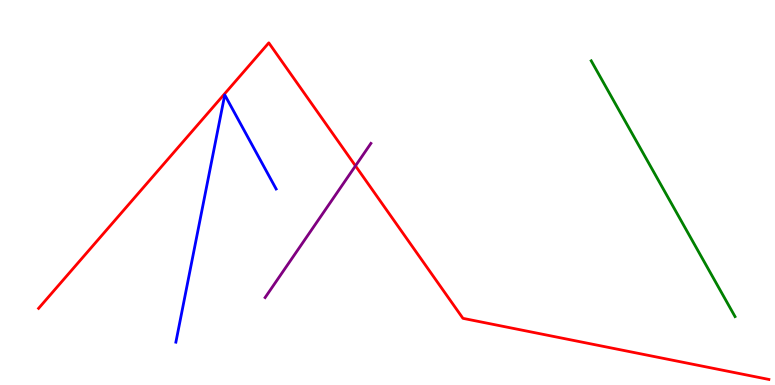[{'lines': ['blue', 'red'], 'intersections': []}, {'lines': ['green', 'red'], 'intersections': []}, {'lines': ['purple', 'red'], 'intersections': [{'x': 4.59, 'y': 5.69}]}, {'lines': ['blue', 'green'], 'intersections': []}, {'lines': ['blue', 'purple'], 'intersections': []}, {'lines': ['green', 'purple'], 'intersections': []}]